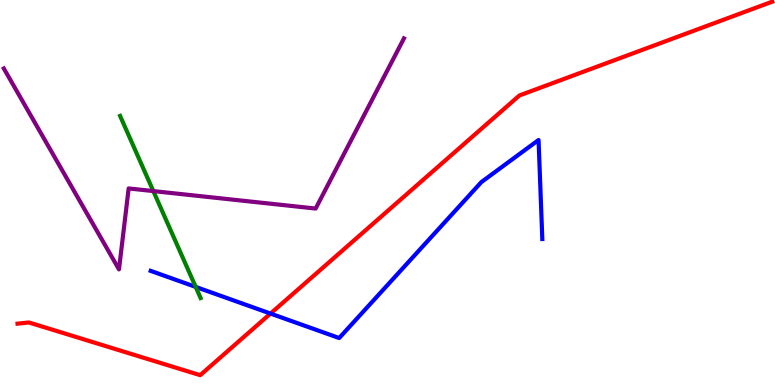[{'lines': ['blue', 'red'], 'intersections': [{'x': 3.49, 'y': 1.86}]}, {'lines': ['green', 'red'], 'intersections': []}, {'lines': ['purple', 'red'], 'intersections': []}, {'lines': ['blue', 'green'], 'intersections': [{'x': 2.53, 'y': 2.55}]}, {'lines': ['blue', 'purple'], 'intersections': []}, {'lines': ['green', 'purple'], 'intersections': [{'x': 1.98, 'y': 5.04}]}]